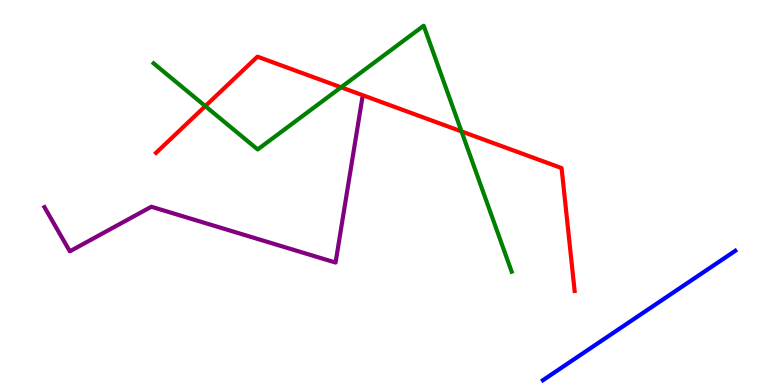[{'lines': ['blue', 'red'], 'intersections': []}, {'lines': ['green', 'red'], 'intersections': [{'x': 2.65, 'y': 7.24}, {'x': 4.4, 'y': 7.73}, {'x': 5.95, 'y': 6.59}]}, {'lines': ['purple', 'red'], 'intersections': []}, {'lines': ['blue', 'green'], 'intersections': []}, {'lines': ['blue', 'purple'], 'intersections': []}, {'lines': ['green', 'purple'], 'intersections': []}]